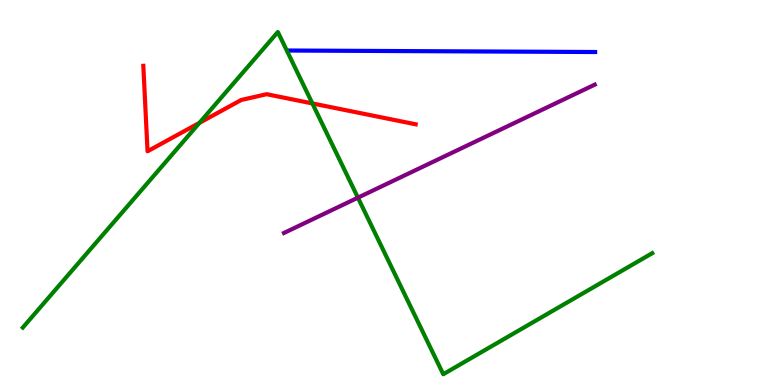[{'lines': ['blue', 'red'], 'intersections': []}, {'lines': ['green', 'red'], 'intersections': [{'x': 2.57, 'y': 6.81}, {'x': 4.03, 'y': 7.31}]}, {'lines': ['purple', 'red'], 'intersections': []}, {'lines': ['blue', 'green'], 'intersections': []}, {'lines': ['blue', 'purple'], 'intersections': []}, {'lines': ['green', 'purple'], 'intersections': [{'x': 4.62, 'y': 4.87}]}]